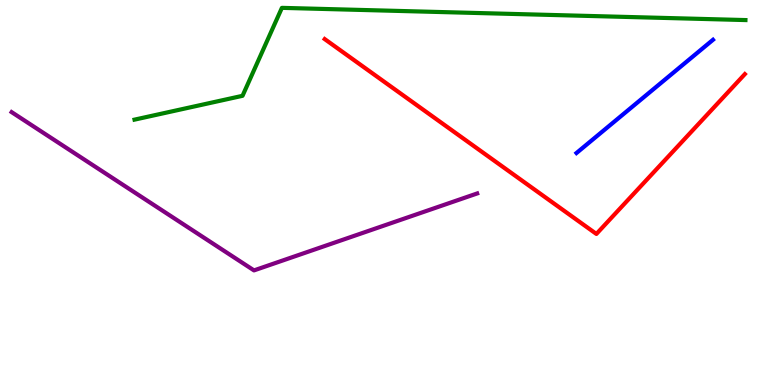[{'lines': ['blue', 'red'], 'intersections': []}, {'lines': ['green', 'red'], 'intersections': []}, {'lines': ['purple', 'red'], 'intersections': []}, {'lines': ['blue', 'green'], 'intersections': []}, {'lines': ['blue', 'purple'], 'intersections': []}, {'lines': ['green', 'purple'], 'intersections': []}]